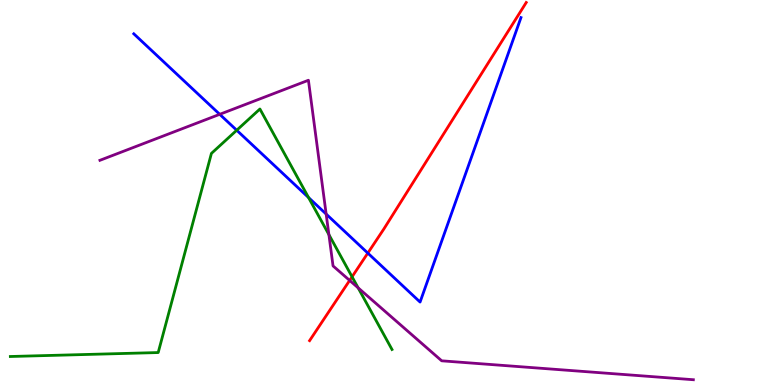[{'lines': ['blue', 'red'], 'intersections': [{'x': 4.75, 'y': 3.43}]}, {'lines': ['green', 'red'], 'intersections': [{'x': 4.54, 'y': 2.81}]}, {'lines': ['purple', 'red'], 'intersections': [{'x': 4.51, 'y': 2.72}]}, {'lines': ['blue', 'green'], 'intersections': [{'x': 3.05, 'y': 6.62}, {'x': 3.98, 'y': 4.87}]}, {'lines': ['blue', 'purple'], 'intersections': [{'x': 2.84, 'y': 7.03}, {'x': 4.21, 'y': 4.44}]}, {'lines': ['green', 'purple'], 'intersections': [{'x': 4.24, 'y': 3.91}, {'x': 4.62, 'y': 2.52}]}]